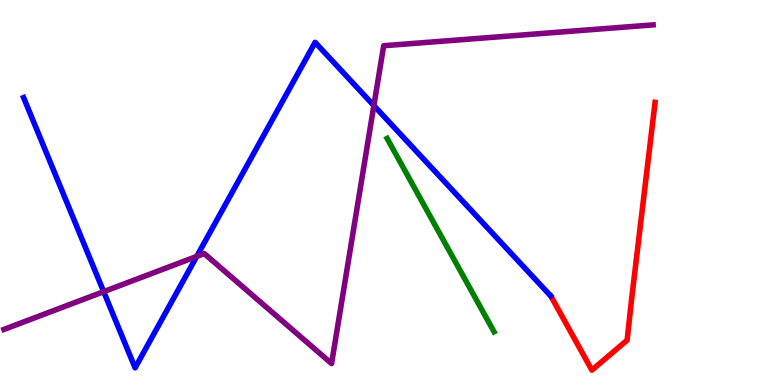[{'lines': ['blue', 'red'], 'intersections': []}, {'lines': ['green', 'red'], 'intersections': []}, {'lines': ['purple', 'red'], 'intersections': []}, {'lines': ['blue', 'green'], 'intersections': []}, {'lines': ['blue', 'purple'], 'intersections': [{'x': 1.34, 'y': 2.42}, {'x': 2.54, 'y': 3.34}, {'x': 4.82, 'y': 7.26}]}, {'lines': ['green', 'purple'], 'intersections': []}]